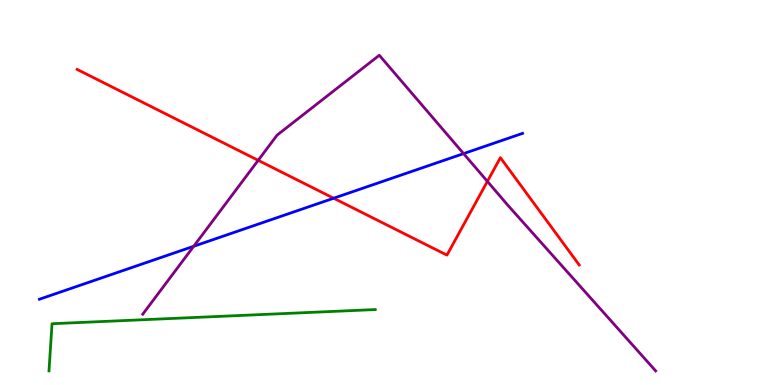[{'lines': ['blue', 'red'], 'intersections': [{'x': 4.31, 'y': 4.85}]}, {'lines': ['green', 'red'], 'intersections': []}, {'lines': ['purple', 'red'], 'intersections': [{'x': 3.33, 'y': 5.84}, {'x': 6.29, 'y': 5.29}]}, {'lines': ['blue', 'green'], 'intersections': []}, {'lines': ['blue', 'purple'], 'intersections': [{'x': 2.5, 'y': 3.6}, {'x': 5.98, 'y': 6.01}]}, {'lines': ['green', 'purple'], 'intersections': []}]